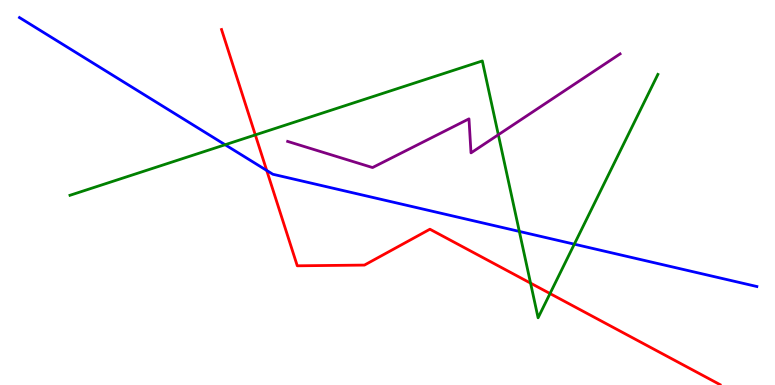[{'lines': ['blue', 'red'], 'intersections': [{'x': 3.44, 'y': 5.57}]}, {'lines': ['green', 'red'], 'intersections': [{'x': 3.29, 'y': 6.5}, {'x': 6.85, 'y': 2.65}, {'x': 7.1, 'y': 2.38}]}, {'lines': ['purple', 'red'], 'intersections': []}, {'lines': ['blue', 'green'], 'intersections': [{'x': 2.9, 'y': 6.24}, {'x': 6.7, 'y': 3.99}, {'x': 7.41, 'y': 3.66}]}, {'lines': ['blue', 'purple'], 'intersections': []}, {'lines': ['green', 'purple'], 'intersections': [{'x': 6.43, 'y': 6.5}]}]